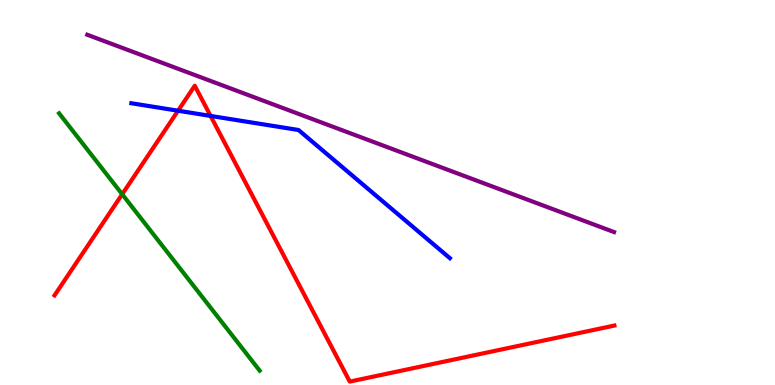[{'lines': ['blue', 'red'], 'intersections': [{'x': 2.3, 'y': 7.12}, {'x': 2.72, 'y': 6.99}]}, {'lines': ['green', 'red'], 'intersections': [{'x': 1.58, 'y': 4.95}]}, {'lines': ['purple', 'red'], 'intersections': []}, {'lines': ['blue', 'green'], 'intersections': []}, {'lines': ['blue', 'purple'], 'intersections': []}, {'lines': ['green', 'purple'], 'intersections': []}]